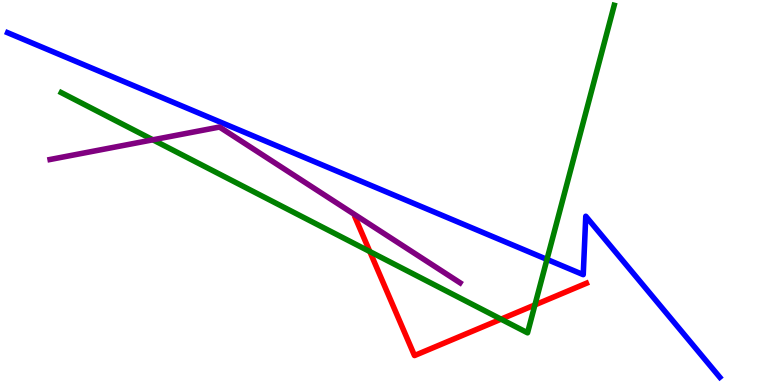[{'lines': ['blue', 'red'], 'intersections': []}, {'lines': ['green', 'red'], 'intersections': [{'x': 4.77, 'y': 3.47}, {'x': 6.46, 'y': 1.71}, {'x': 6.9, 'y': 2.08}]}, {'lines': ['purple', 'red'], 'intersections': []}, {'lines': ['blue', 'green'], 'intersections': [{'x': 7.06, 'y': 3.26}]}, {'lines': ['blue', 'purple'], 'intersections': []}, {'lines': ['green', 'purple'], 'intersections': [{'x': 1.97, 'y': 6.37}]}]